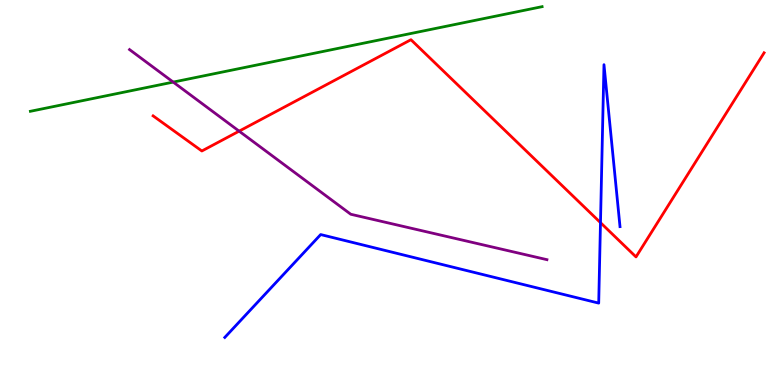[{'lines': ['blue', 'red'], 'intersections': [{'x': 7.75, 'y': 4.22}]}, {'lines': ['green', 'red'], 'intersections': []}, {'lines': ['purple', 'red'], 'intersections': [{'x': 3.09, 'y': 6.59}]}, {'lines': ['blue', 'green'], 'intersections': []}, {'lines': ['blue', 'purple'], 'intersections': []}, {'lines': ['green', 'purple'], 'intersections': [{'x': 2.24, 'y': 7.87}]}]